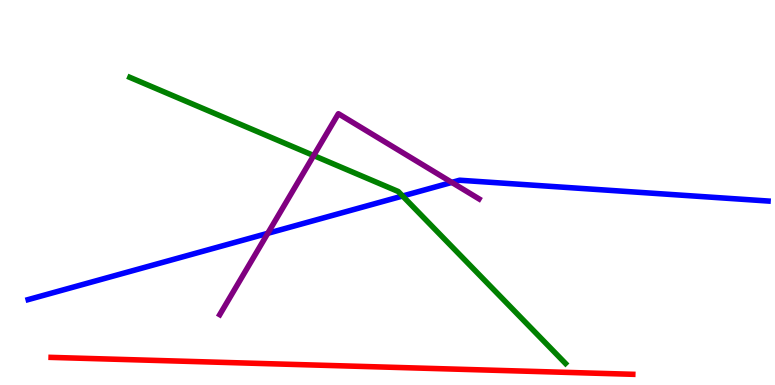[{'lines': ['blue', 'red'], 'intersections': []}, {'lines': ['green', 'red'], 'intersections': []}, {'lines': ['purple', 'red'], 'intersections': []}, {'lines': ['blue', 'green'], 'intersections': [{'x': 5.2, 'y': 4.91}]}, {'lines': ['blue', 'purple'], 'intersections': [{'x': 3.46, 'y': 3.94}, {'x': 5.83, 'y': 5.26}]}, {'lines': ['green', 'purple'], 'intersections': [{'x': 4.05, 'y': 5.96}]}]